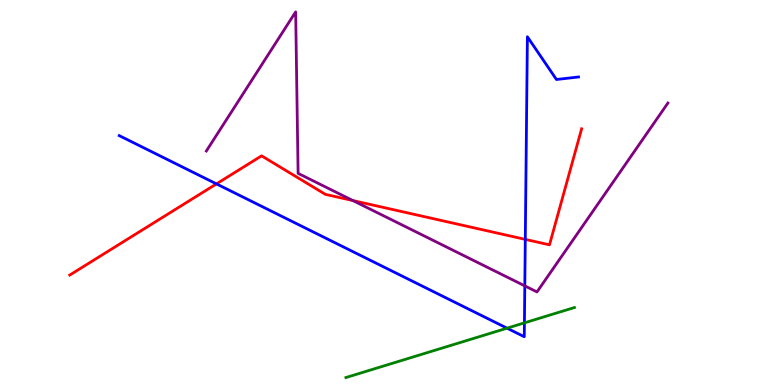[{'lines': ['blue', 'red'], 'intersections': [{'x': 2.79, 'y': 5.22}, {'x': 6.78, 'y': 3.78}]}, {'lines': ['green', 'red'], 'intersections': []}, {'lines': ['purple', 'red'], 'intersections': [{'x': 4.55, 'y': 4.79}]}, {'lines': ['blue', 'green'], 'intersections': [{'x': 6.54, 'y': 1.48}, {'x': 6.77, 'y': 1.61}]}, {'lines': ['blue', 'purple'], 'intersections': [{'x': 6.77, 'y': 2.57}]}, {'lines': ['green', 'purple'], 'intersections': []}]